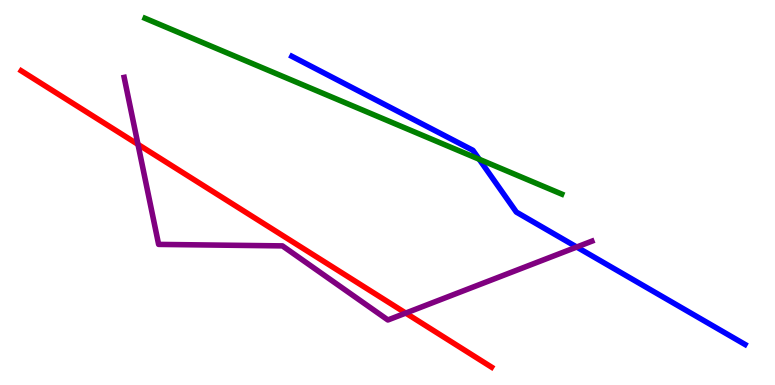[{'lines': ['blue', 'red'], 'intersections': []}, {'lines': ['green', 'red'], 'intersections': []}, {'lines': ['purple', 'red'], 'intersections': [{'x': 1.78, 'y': 6.25}, {'x': 5.24, 'y': 1.87}]}, {'lines': ['blue', 'green'], 'intersections': [{'x': 6.18, 'y': 5.86}]}, {'lines': ['blue', 'purple'], 'intersections': [{'x': 7.44, 'y': 3.58}]}, {'lines': ['green', 'purple'], 'intersections': []}]